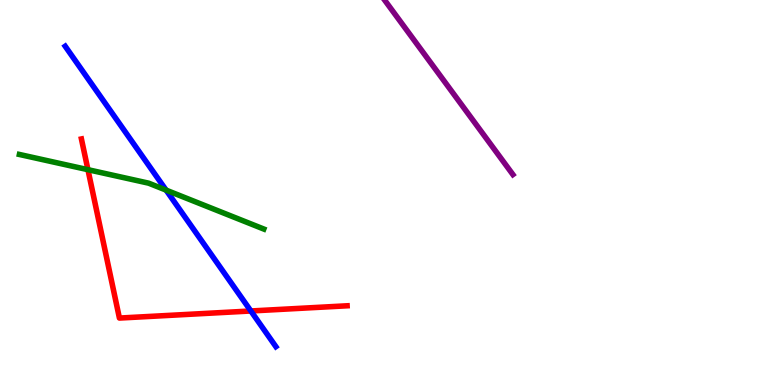[{'lines': ['blue', 'red'], 'intersections': [{'x': 3.24, 'y': 1.92}]}, {'lines': ['green', 'red'], 'intersections': [{'x': 1.13, 'y': 5.59}]}, {'lines': ['purple', 'red'], 'intersections': []}, {'lines': ['blue', 'green'], 'intersections': [{'x': 2.14, 'y': 5.06}]}, {'lines': ['blue', 'purple'], 'intersections': []}, {'lines': ['green', 'purple'], 'intersections': []}]